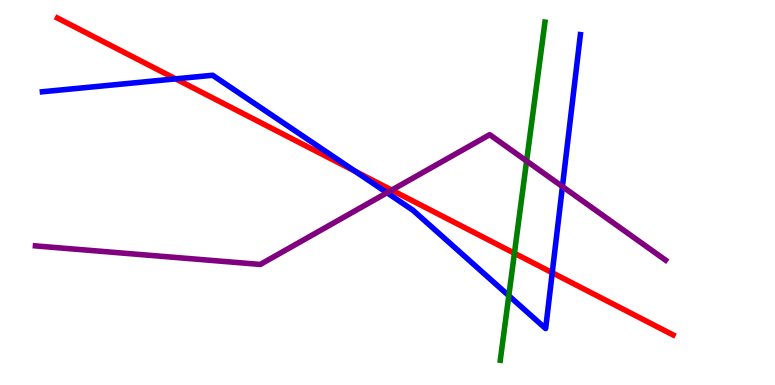[{'lines': ['blue', 'red'], 'intersections': [{'x': 2.27, 'y': 7.95}, {'x': 4.58, 'y': 5.55}, {'x': 7.13, 'y': 2.92}]}, {'lines': ['green', 'red'], 'intersections': [{'x': 6.64, 'y': 3.42}]}, {'lines': ['purple', 'red'], 'intersections': [{'x': 5.05, 'y': 5.06}]}, {'lines': ['blue', 'green'], 'intersections': [{'x': 6.57, 'y': 2.32}]}, {'lines': ['blue', 'purple'], 'intersections': [{'x': 4.99, 'y': 4.99}, {'x': 7.26, 'y': 5.15}]}, {'lines': ['green', 'purple'], 'intersections': [{'x': 6.79, 'y': 5.82}]}]